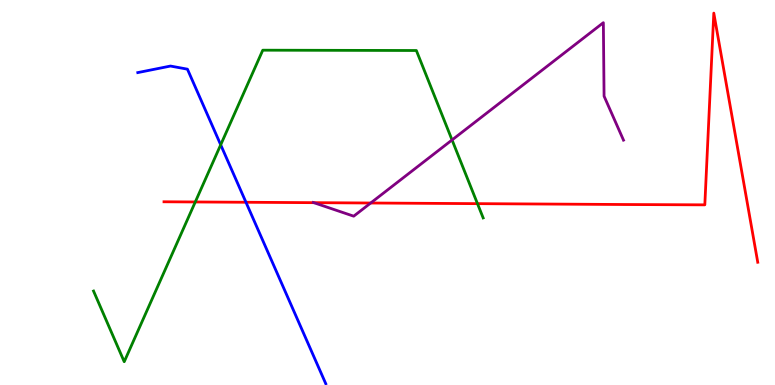[{'lines': ['blue', 'red'], 'intersections': [{'x': 3.17, 'y': 4.75}]}, {'lines': ['green', 'red'], 'intersections': [{'x': 2.52, 'y': 4.75}, {'x': 6.16, 'y': 4.71}]}, {'lines': ['purple', 'red'], 'intersections': [{'x': 4.05, 'y': 4.74}, {'x': 4.78, 'y': 4.73}]}, {'lines': ['blue', 'green'], 'intersections': [{'x': 2.85, 'y': 6.24}]}, {'lines': ['blue', 'purple'], 'intersections': []}, {'lines': ['green', 'purple'], 'intersections': [{'x': 5.83, 'y': 6.36}]}]